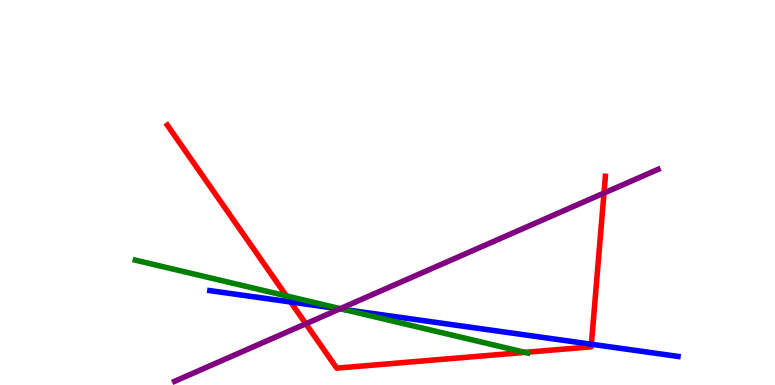[{'lines': ['blue', 'red'], 'intersections': [{'x': 3.75, 'y': 2.16}, {'x': 7.63, 'y': 1.06}]}, {'lines': ['green', 'red'], 'intersections': [{'x': 3.7, 'y': 2.31}, {'x': 6.77, 'y': 0.848}]}, {'lines': ['purple', 'red'], 'intersections': [{'x': 3.95, 'y': 1.59}, {'x': 7.79, 'y': 4.99}]}, {'lines': ['blue', 'green'], 'intersections': [{'x': 4.43, 'y': 1.96}]}, {'lines': ['blue', 'purple'], 'intersections': [{'x': 4.38, 'y': 1.98}]}, {'lines': ['green', 'purple'], 'intersections': [{'x': 4.39, 'y': 1.98}]}]